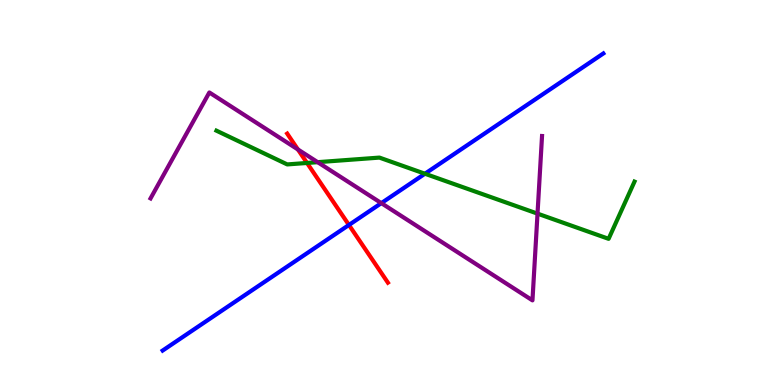[{'lines': ['blue', 'red'], 'intersections': [{'x': 4.5, 'y': 4.16}]}, {'lines': ['green', 'red'], 'intersections': [{'x': 3.96, 'y': 5.77}]}, {'lines': ['purple', 'red'], 'intersections': [{'x': 3.84, 'y': 6.12}]}, {'lines': ['blue', 'green'], 'intersections': [{'x': 5.48, 'y': 5.49}]}, {'lines': ['blue', 'purple'], 'intersections': [{'x': 4.92, 'y': 4.72}]}, {'lines': ['green', 'purple'], 'intersections': [{'x': 4.1, 'y': 5.79}, {'x': 6.94, 'y': 4.45}]}]